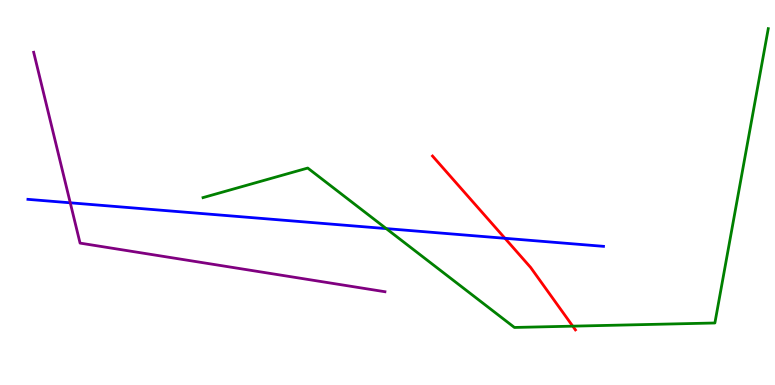[{'lines': ['blue', 'red'], 'intersections': [{'x': 6.52, 'y': 3.81}]}, {'lines': ['green', 'red'], 'intersections': [{'x': 7.39, 'y': 1.53}]}, {'lines': ['purple', 'red'], 'intersections': []}, {'lines': ['blue', 'green'], 'intersections': [{'x': 4.98, 'y': 4.06}]}, {'lines': ['blue', 'purple'], 'intersections': [{'x': 0.907, 'y': 4.73}]}, {'lines': ['green', 'purple'], 'intersections': []}]